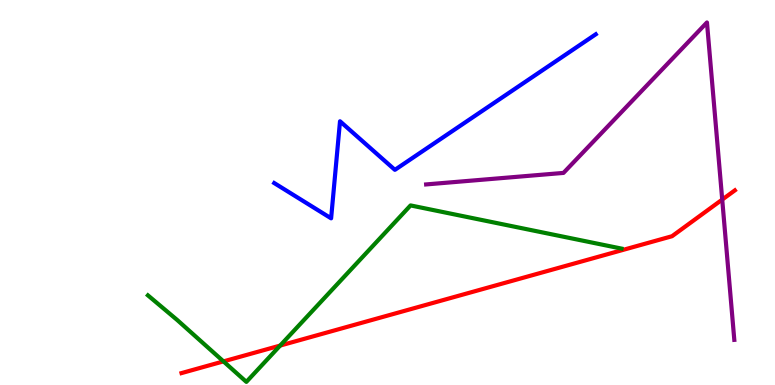[{'lines': ['blue', 'red'], 'intersections': []}, {'lines': ['green', 'red'], 'intersections': [{'x': 2.88, 'y': 0.613}, {'x': 3.61, 'y': 1.02}]}, {'lines': ['purple', 'red'], 'intersections': [{'x': 9.32, 'y': 4.82}]}, {'lines': ['blue', 'green'], 'intersections': []}, {'lines': ['blue', 'purple'], 'intersections': []}, {'lines': ['green', 'purple'], 'intersections': []}]